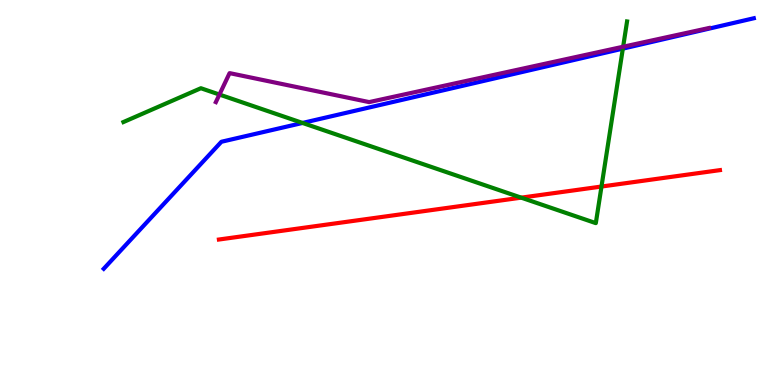[{'lines': ['blue', 'red'], 'intersections': []}, {'lines': ['green', 'red'], 'intersections': [{'x': 6.73, 'y': 4.87}, {'x': 7.76, 'y': 5.15}]}, {'lines': ['purple', 'red'], 'intersections': []}, {'lines': ['blue', 'green'], 'intersections': [{'x': 3.9, 'y': 6.81}, {'x': 8.04, 'y': 8.74}]}, {'lines': ['blue', 'purple'], 'intersections': []}, {'lines': ['green', 'purple'], 'intersections': [{'x': 2.83, 'y': 7.54}, {'x': 8.04, 'y': 8.79}]}]